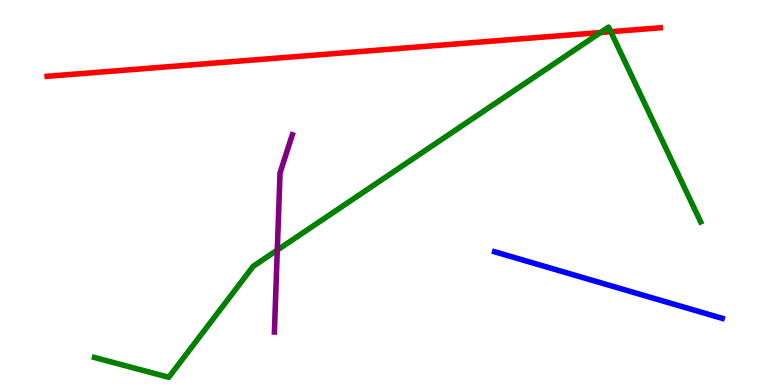[{'lines': ['blue', 'red'], 'intersections': []}, {'lines': ['green', 'red'], 'intersections': [{'x': 7.75, 'y': 9.16}, {'x': 7.88, 'y': 9.18}]}, {'lines': ['purple', 'red'], 'intersections': []}, {'lines': ['blue', 'green'], 'intersections': []}, {'lines': ['blue', 'purple'], 'intersections': []}, {'lines': ['green', 'purple'], 'intersections': [{'x': 3.58, 'y': 3.5}]}]